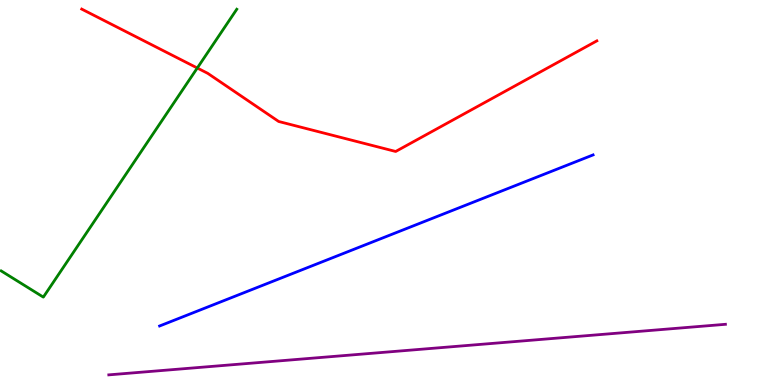[{'lines': ['blue', 'red'], 'intersections': []}, {'lines': ['green', 'red'], 'intersections': [{'x': 2.55, 'y': 8.23}]}, {'lines': ['purple', 'red'], 'intersections': []}, {'lines': ['blue', 'green'], 'intersections': []}, {'lines': ['blue', 'purple'], 'intersections': []}, {'lines': ['green', 'purple'], 'intersections': []}]